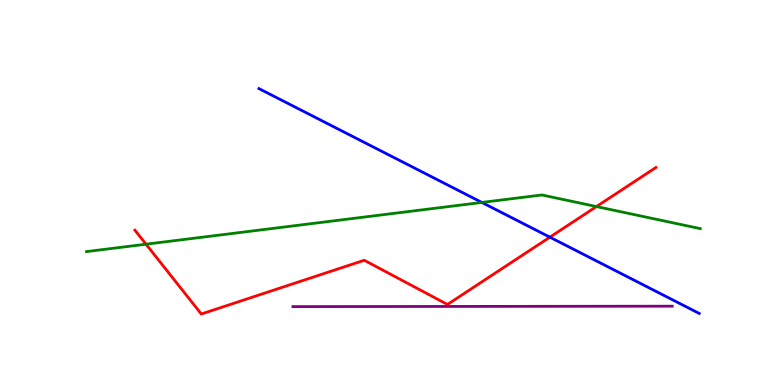[{'lines': ['blue', 'red'], 'intersections': [{'x': 7.1, 'y': 3.84}]}, {'lines': ['green', 'red'], 'intersections': [{'x': 1.88, 'y': 3.66}, {'x': 7.7, 'y': 4.63}]}, {'lines': ['purple', 'red'], 'intersections': []}, {'lines': ['blue', 'green'], 'intersections': [{'x': 6.22, 'y': 4.74}]}, {'lines': ['blue', 'purple'], 'intersections': []}, {'lines': ['green', 'purple'], 'intersections': []}]